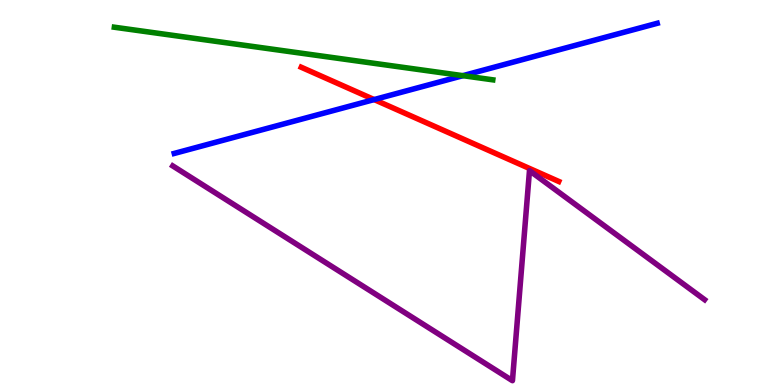[{'lines': ['blue', 'red'], 'intersections': [{'x': 4.83, 'y': 7.41}]}, {'lines': ['green', 'red'], 'intersections': []}, {'lines': ['purple', 'red'], 'intersections': []}, {'lines': ['blue', 'green'], 'intersections': [{'x': 5.97, 'y': 8.03}]}, {'lines': ['blue', 'purple'], 'intersections': []}, {'lines': ['green', 'purple'], 'intersections': []}]